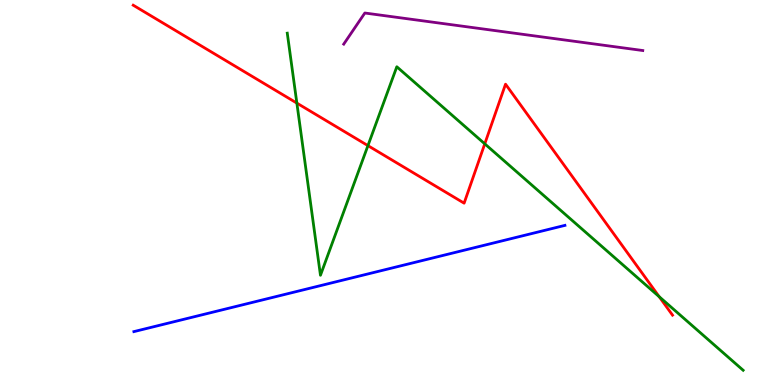[{'lines': ['blue', 'red'], 'intersections': []}, {'lines': ['green', 'red'], 'intersections': [{'x': 3.83, 'y': 7.32}, {'x': 4.75, 'y': 6.22}, {'x': 6.26, 'y': 6.26}, {'x': 8.51, 'y': 2.29}]}, {'lines': ['purple', 'red'], 'intersections': []}, {'lines': ['blue', 'green'], 'intersections': []}, {'lines': ['blue', 'purple'], 'intersections': []}, {'lines': ['green', 'purple'], 'intersections': []}]